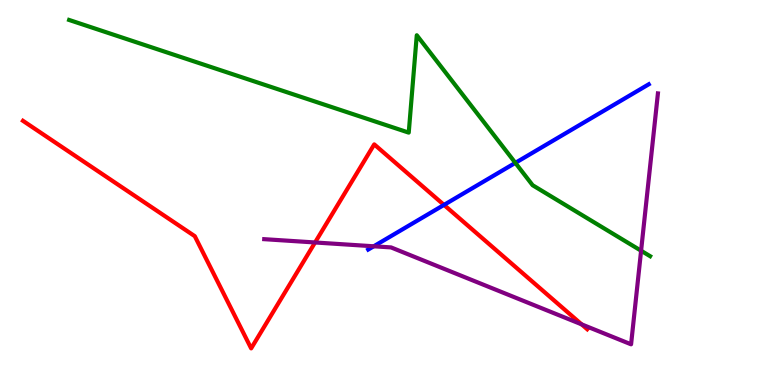[{'lines': ['blue', 'red'], 'intersections': [{'x': 5.73, 'y': 4.68}]}, {'lines': ['green', 'red'], 'intersections': []}, {'lines': ['purple', 'red'], 'intersections': [{'x': 4.07, 'y': 3.7}, {'x': 7.5, 'y': 1.58}]}, {'lines': ['blue', 'green'], 'intersections': [{'x': 6.65, 'y': 5.77}]}, {'lines': ['blue', 'purple'], 'intersections': [{'x': 4.82, 'y': 3.6}]}, {'lines': ['green', 'purple'], 'intersections': [{'x': 8.27, 'y': 3.49}]}]